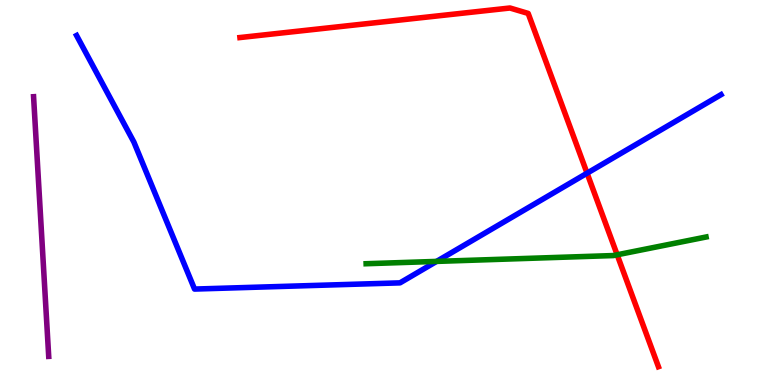[{'lines': ['blue', 'red'], 'intersections': [{'x': 7.58, 'y': 5.5}]}, {'lines': ['green', 'red'], 'intersections': [{'x': 7.96, 'y': 3.38}]}, {'lines': ['purple', 'red'], 'intersections': []}, {'lines': ['blue', 'green'], 'intersections': [{'x': 5.63, 'y': 3.21}]}, {'lines': ['blue', 'purple'], 'intersections': []}, {'lines': ['green', 'purple'], 'intersections': []}]